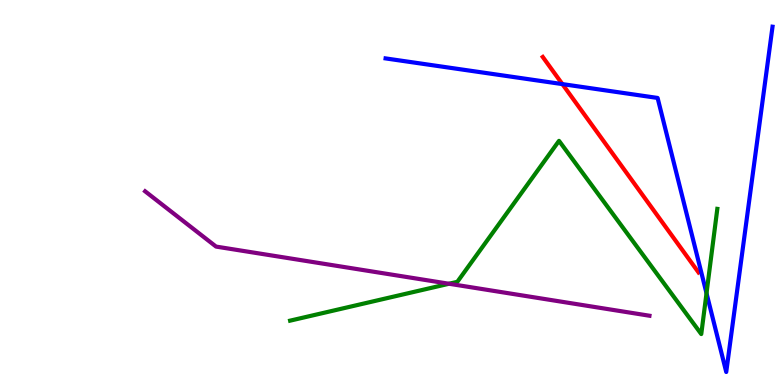[{'lines': ['blue', 'red'], 'intersections': [{'x': 7.26, 'y': 7.82}]}, {'lines': ['green', 'red'], 'intersections': []}, {'lines': ['purple', 'red'], 'intersections': []}, {'lines': ['blue', 'green'], 'intersections': [{'x': 9.12, 'y': 2.38}]}, {'lines': ['blue', 'purple'], 'intersections': []}, {'lines': ['green', 'purple'], 'intersections': [{'x': 5.79, 'y': 2.63}]}]